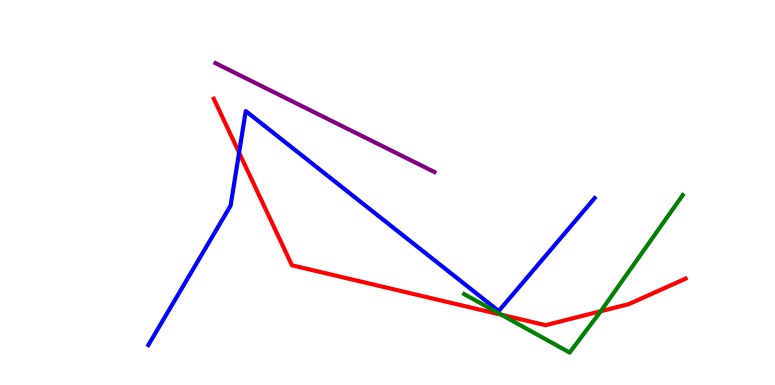[{'lines': ['blue', 'red'], 'intersections': [{'x': 3.09, 'y': 6.04}]}, {'lines': ['green', 'red'], 'intersections': [{'x': 6.47, 'y': 1.82}, {'x': 7.75, 'y': 1.92}]}, {'lines': ['purple', 'red'], 'intersections': []}, {'lines': ['blue', 'green'], 'intersections': []}, {'lines': ['blue', 'purple'], 'intersections': []}, {'lines': ['green', 'purple'], 'intersections': []}]